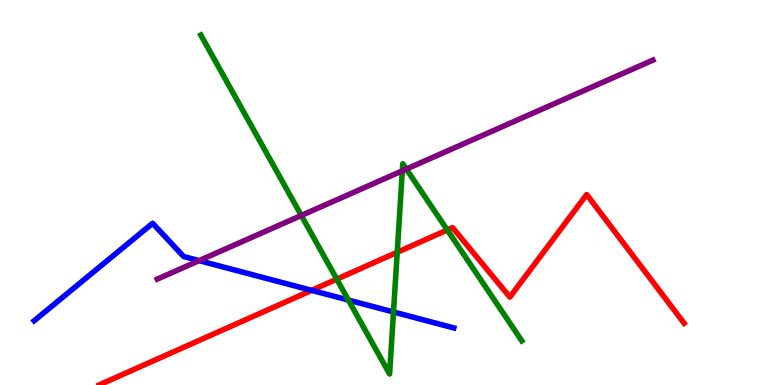[{'lines': ['blue', 'red'], 'intersections': [{'x': 4.02, 'y': 2.46}]}, {'lines': ['green', 'red'], 'intersections': [{'x': 4.35, 'y': 2.75}, {'x': 5.13, 'y': 3.45}, {'x': 5.77, 'y': 4.03}]}, {'lines': ['purple', 'red'], 'intersections': []}, {'lines': ['blue', 'green'], 'intersections': [{'x': 4.5, 'y': 2.21}, {'x': 5.08, 'y': 1.9}]}, {'lines': ['blue', 'purple'], 'intersections': [{'x': 2.57, 'y': 3.23}]}, {'lines': ['green', 'purple'], 'intersections': [{'x': 3.89, 'y': 4.4}, {'x': 5.19, 'y': 5.56}, {'x': 5.24, 'y': 5.61}]}]